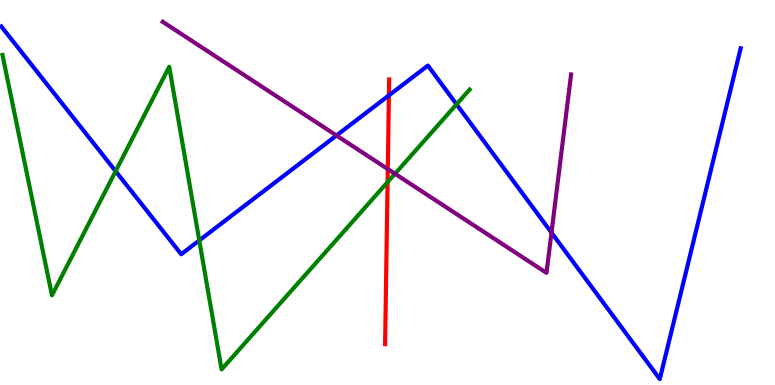[{'lines': ['blue', 'red'], 'intersections': [{'x': 5.02, 'y': 7.52}]}, {'lines': ['green', 'red'], 'intersections': [{'x': 5.0, 'y': 5.27}]}, {'lines': ['purple', 'red'], 'intersections': [{'x': 5.0, 'y': 5.61}]}, {'lines': ['blue', 'green'], 'intersections': [{'x': 1.49, 'y': 5.55}, {'x': 2.57, 'y': 3.76}, {'x': 5.89, 'y': 7.29}]}, {'lines': ['blue', 'purple'], 'intersections': [{'x': 4.34, 'y': 6.48}, {'x': 7.12, 'y': 3.96}]}, {'lines': ['green', 'purple'], 'intersections': [{'x': 5.1, 'y': 5.49}]}]